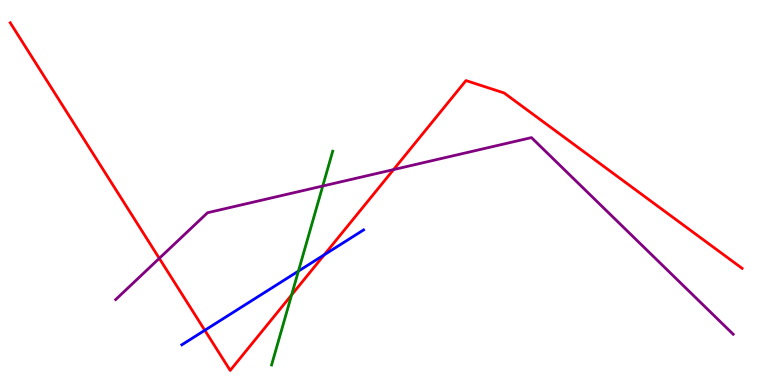[{'lines': ['blue', 'red'], 'intersections': [{'x': 2.64, 'y': 1.42}, {'x': 4.18, 'y': 3.38}]}, {'lines': ['green', 'red'], 'intersections': [{'x': 3.76, 'y': 2.34}]}, {'lines': ['purple', 'red'], 'intersections': [{'x': 2.06, 'y': 3.29}, {'x': 5.08, 'y': 5.6}]}, {'lines': ['blue', 'green'], 'intersections': [{'x': 3.85, 'y': 2.96}]}, {'lines': ['blue', 'purple'], 'intersections': []}, {'lines': ['green', 'purple'], 'intersections': [{'x': 4.16, 'y': 5.17}]}]